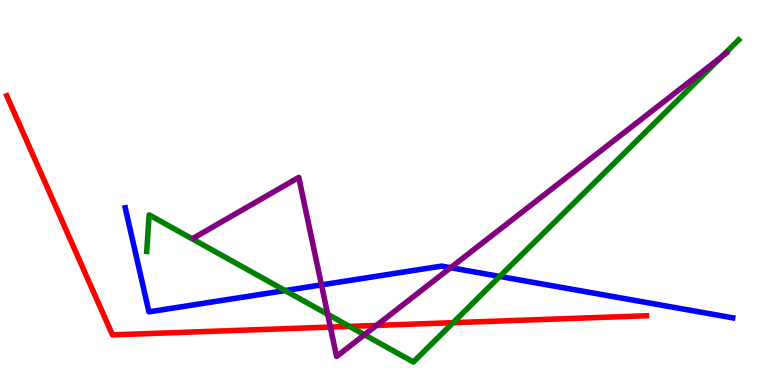[{'lines': ['blue', 'red'], 'intersections': []}, {'lines': ['green', 'red'], 'intersections': [{'x': 4.51, 'y': 1.52}, {'x': 5.85, 'y': 1.62}]}, {'lines': ['purple', 'red'], 'intersections': [{'x': 4.26, 'y': 1.5}, {'x': 4.86, 'y': 1.55}]}, {'lines': ['blue', 'green'], 'intersections': [{'x': 3.68, 'y': 2.45}, {'x': 6.45, 'y': 2.82}]}, {'lines': ['blue', 'purple'], 'intersections': [{'x': 4.15, 'y': 2.6}, {'x': 5.81, 'y': 3.05}]}, {'lines': ['green', 'purple'], 'intersections': [{'x': 4.23, 'y': 1.84}, {'x': 4.7, 'y': 1.3}, {'x': 9.31, 'y': 8.53}]}]